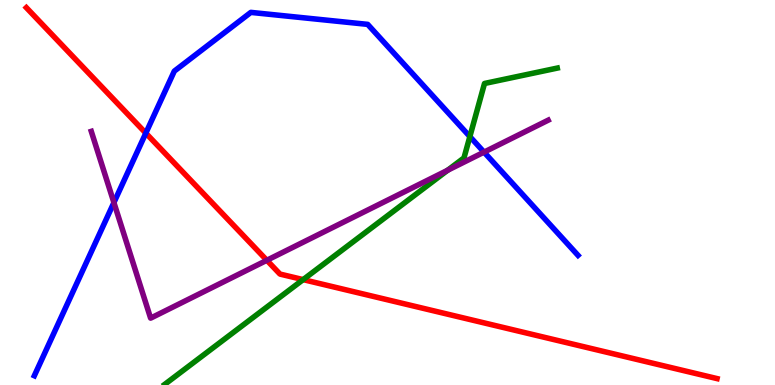[{'lines': ['blue', 'red'], 'intersections': [{'x': 1.88, 'y': 6.54}]}, {'lines': ['green', 'red'], 'intersections': [{'x': 3.91, 'y': 2.74}]}, {'lines': ['purple', 'red'], 'intersections': [{'x': 3.44, 'y': 3.24}]}, {'lines': ['blue', 'green'], 'intersections': [{'x': 6.06, 'y': 6.45}]}, {'lines': ['blue', 'purple'], 'intersections': [{'x': 1.47, 'y': 4.74}, {'x': 6.25, 'y': 6.05}]}, {'lines': ['green', 'purple'], 'intersections': [{'x': 5.78, 'y': 5.58}]}]